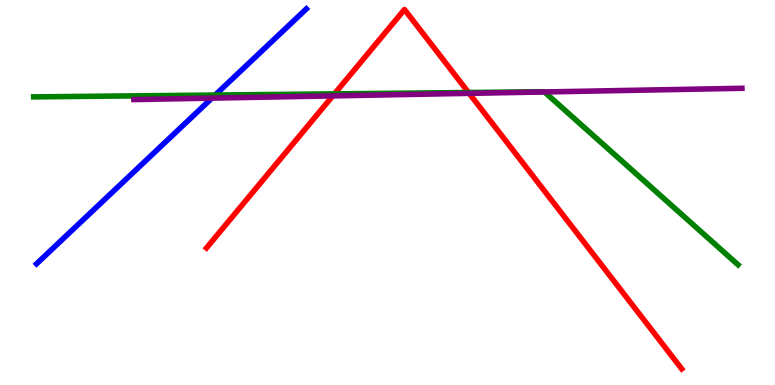[{'lines': ['blue', 'red'], 'intersections': []}, {'lines': ['green', 'red'], 'intersections': [{'x': 4.32, 'y': 7.56}, {'x': 6.05, 'y': 7.6}]}, {'lines': ['purple', 'red'], 'intersections': [{'x': 4.29, 'y': 7.51}, {'x': 6.05, 'y': 7.58}]}, {'lines': ['blue', 'green'], 'intersections': [{'x': 2.78, 'y': 7.53}]}, {'lines': ['blue', 'purple'], 'intersections': [{'x': 2.73, 'y': 7.45}]}, {'lines': ['green', 'purple'], 'intersections': [{'x': 7.03, 'y': 7.61}]}]